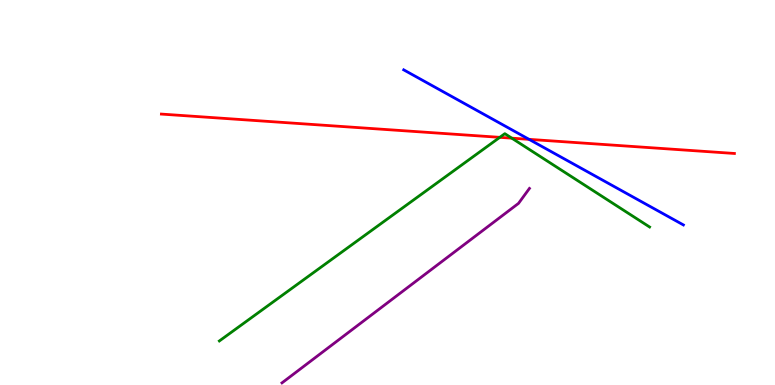[{'lines': ['blue', 'red'], 'intersections': [{'x': 6.83, 'y': 6.38}]}, {'lines': ['green', 'red'], 'intersections': [{'x': 6.45, 'y': 6.43}, {'x': 6.6, 'y': 6.41}]}, {'lines': ['purple', 'red'], 'intersections': []}, {'lines': ['blue', 'green'], 'intersections': []}, {'lines': ['blue', 'purple'], 'intersections': []}, {'lines': ['green', 'purple'], 'intersections': []}]